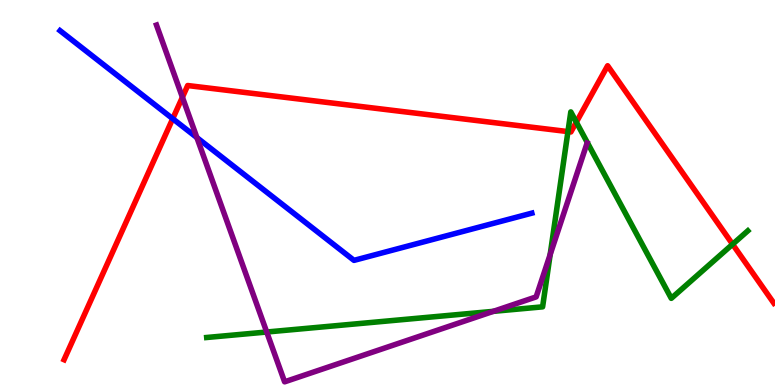[{'lines': ['blue', 'red'], 'intersections': [{'x': 2.23, 'y': 6.92}]}, {'lines': ['green', 'red'], 'intersections': [{'x': 7.33, 'y': 6.58}, {'x': 7.44, 'y': 6.83}, {'x': 9.45, 'y': 3.66}]}, {'lines': ['purple', 'red'], 'intersections': [{'x': 2.35, 'y': 7.47}]}, {'lines': ['blue', 'green'], 'intersections': []}, {'lines': ['blue', 'purple'], 'intersections': [{'x': 2.54, 'y': 6.43}]}, {'lines': ['green', 'purple'], 'intersections': [{'x': 3.44, 'y': 1.38}, {'x': 6.37, 'y': 1.91}, {'x': 7.1, 'y': 3.39}]}]